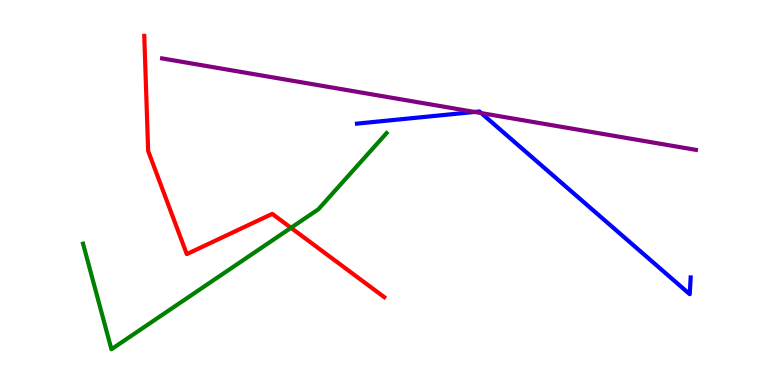[{'lines': ['blue', 'red'], 'intersections': []}, {'lines': ['green', 'red'], 'intersections': [{'x': 3.75, 'y': 4.08}]}, {'lines': ['purple', 'red'], 'intersections': []}, {'lines': ['blue', 'green'], 'intersections': []}, {'lines': ['blue', 'purple'], 'intersections': [{'x': 6.12, 'y': 7.09}, {'x': 6.21, 'y': 7.06}]}, {'lines': ['green', 'purple'], 'intersections': []}]